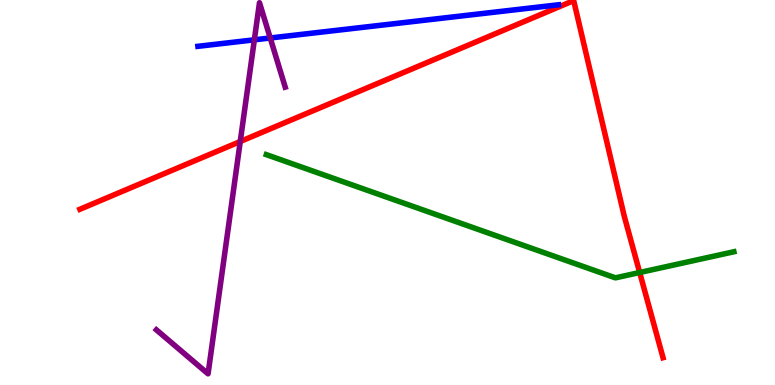[{'lines': ['blue', 'red'], 'intersections': []}, {'lines': ['green', 'red'], 'intersections': [{'x': 8.25, 'y': 2.92}]}, {'lines': ['purple', 'red'], 'intersections': [{'x': 3.1, 'y': 6.32}]}, {'lines': ['blue', 'green'], 'intersections': []}, {'lines': ['blue', 'purple'], 'intersections': [{'x': 3.28, 'y': 8.97}, {'x': 3.49, 'y': 9.01}]}, {'lines': ['green', 'purple'], 'intersections': []}]